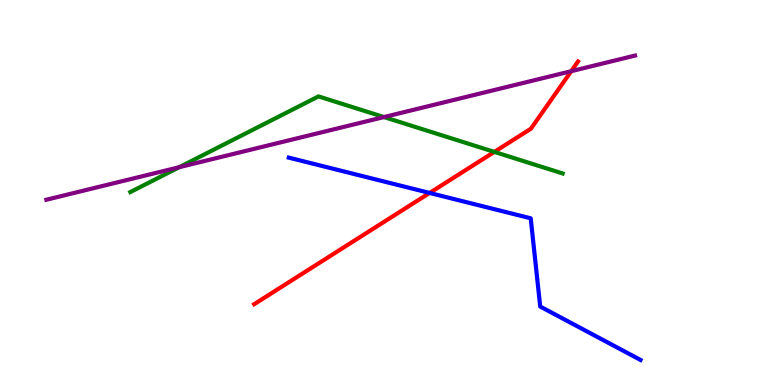[{'lines': ['blue', 'red'], 'intersections': [{'x': 5.54, 'y': 4.99}]}, {'lines': ['green', 'red'], 'intersections': [{'x': 6.38, 'y': 6.05}]}, {'lines': ['purple', 'red'], 'intersections': [{'x': 7.37, 'y': 8.15}]}, {'lines': ['blue', 'green'], 'intersections': []}, {'lines': ['blue', 'purple'], 'intersections': []}, {'lines': ['green', 'purple'], 'intersections': [{'x': 2.31, 'y': 5.66}, {'x': 4.95, 'y': 6.96}]}]